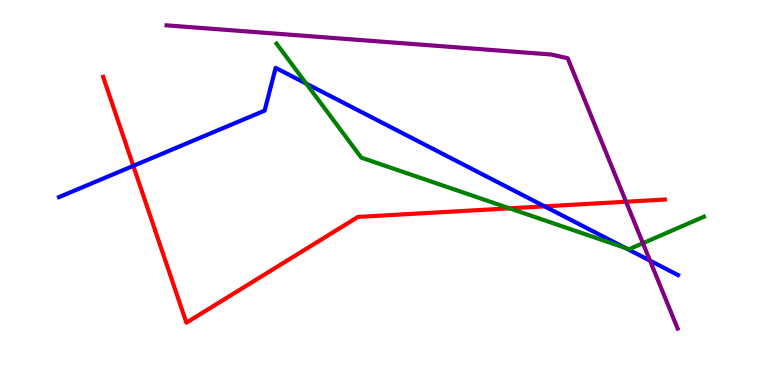[{'lines': ['blue', 'red'], 'intersections': [{'x': 1.72, 'y': 5.69}, {'x': 7.03, 'y': 4.64}]}, {'lines': ['green', 'red'], 'intersections': [{'x': 6.57, 'y': 4.59}]}, {'lines': ['purple', 'red'], 'intersections': [{'x': 8.08, 'y': 4.76}]}, {'lines': ['blue', 'green'], 'intersections': [{'x': 3.95, 'y': 7.83}, {'x': 8.07, 'y': 3.56}]}, {'lines': ['blue', 'purple'], 'intersections': [{'x': 8.39, 'y': 3.23}]}, {'lines': ['green', 'purple'], 'intersections': [{'x': 8.3, 'y': 3.68}]}]